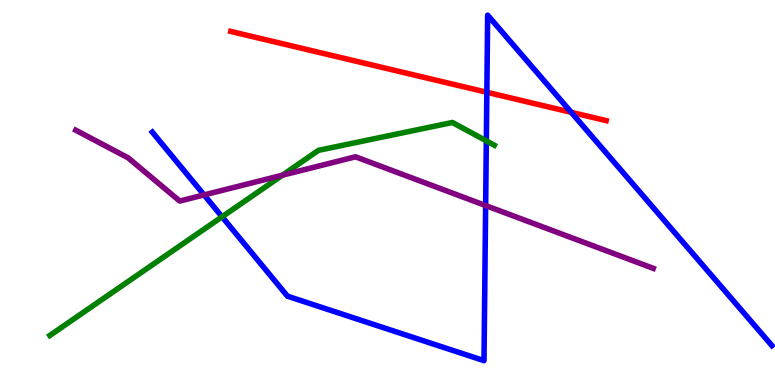[{'lines': ['blue', 'red'], 'intersections': [{'x': 6.28, 'y': 7.6}, {'x': 7.37, 'y': 7.08}]}, {'lines': ['green', 'red'], 'intersections': []}, {'lines': ['purple', 'red'], 'intersections': []}, {'lines': ['blue', 'green'], 'intersections': [{'x': 2.87, 'y': 4.37}, {'x': 6.28, 'y': 6.34}]}, {'lines': ['blue', 'purple'], 'intersections': [{'x': 2.63, 'y': 4.94}, {'x': 6.27, 'y': 4.66}]}, {'lines': ['green', 'purple'], 'intersections': [{'x': 3.64, 'y': 5.45}]}]